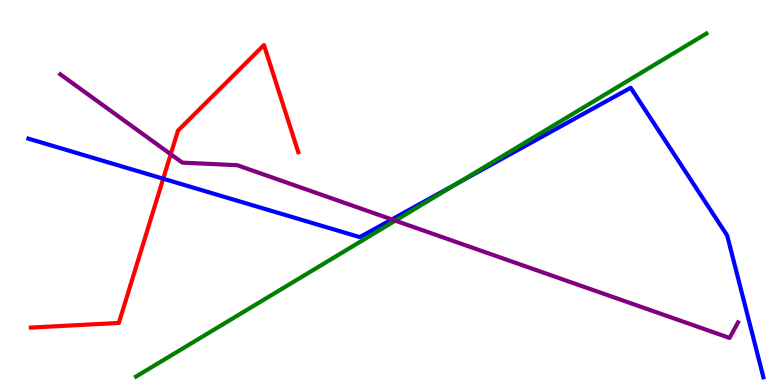[{'lines': ['blue', 'red'], 'intersections': [{'x': 2.11, 'y': 5.36}]}, {'lines': ['green', 'red'], 'intersections': []}, {'lines': ['purple', 'red'], 'intersections': [{'x': 2.2, 'y': 5.99}]}, {'lines': ['blue', 'green'], 'intersections': [{'x': 5.9, 'y': 5.24}]}, {'lines': ['blue', 'purple'], 'intersections': [{'x': 5.06, 'y': 4.3}]}, {'lines': ['green', 'purple'], 'intersections': [{'x': 5.1, 'y': 4.27}]}]